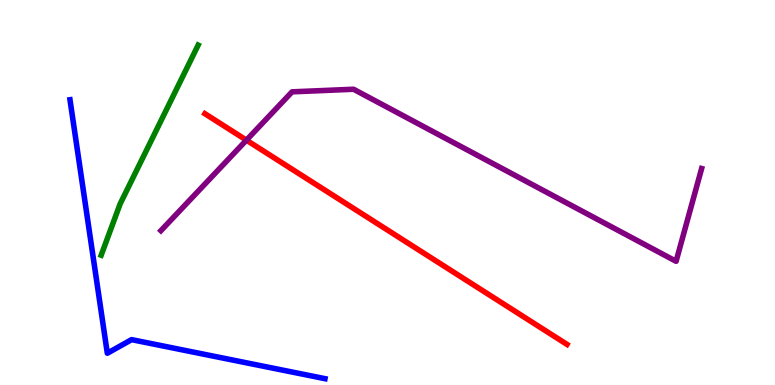[{'lines': ['blue', 'red'], 'intersections': []}, {'lines': ['green', 'red'], 'intersections': []}, {'lines': ['purple', 'red'], 'intersections': [{'x': 3.18, 'y': 6.36}]}, {'lines': ['blue', 'green'], 'intersections': []}, {'lines': ['blue', 'purple'], 'intersections': []}, {'lines': ['green', 'purple'], 'intersections': []}]